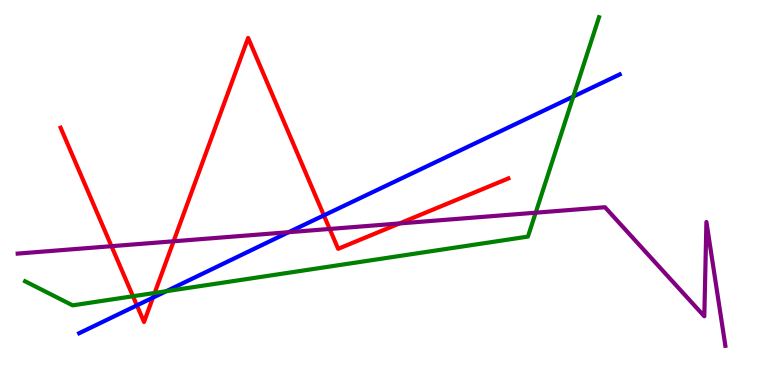[{'lines': ['blue', 'red'], 'intersections': [{'x': 1.77, 'y': 2.07}, {'x': 1.97, 'y': 2.27}, {'x': 4.18, 'y': 4.41}]}, {'lines': ['green', 'red'], 'intersections': [{'x': 1.72, 'y': 2.31}, {'x': 2.0, 'y': 2.39}]}, {'lines': ['purple', 'red'], 'intersections': [{'x': 1.44, 'y': 3.61}, {'x': 2.24, 'y': 3.73}, {'x': 4.25, 'y': 4.05}, {'x': 5.16, 'y': 4.2}]}, {'lines': ['blue', 'green'], 'intersections': [{'x': 2.15, 'y': 2.44}, {'x': 7.4, 'y': 7.49}]}, {'lines': ['blue', 'purple'], 'intersections': [{'x': 3.72, 'y': 3.97}]}, {'lines': ['green', 'purple'], 'intersections': [{'x': 6.91, 'y': 4.48}]}]